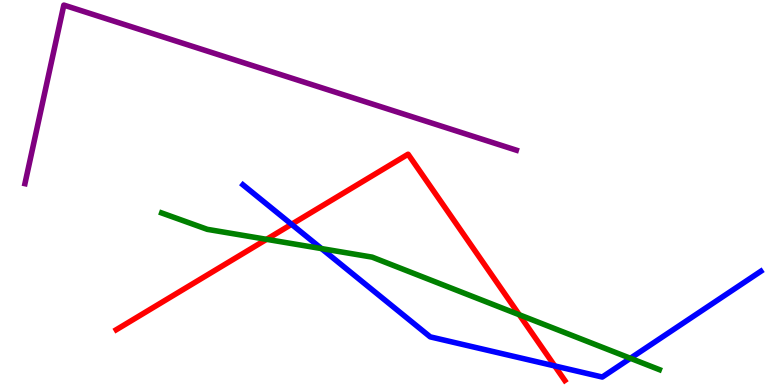[{'lines': ['blue', 'red'], 'intersections': [{'x': 3.76, 'y': 4.17}, {'x': 7.16, 'y': 0.495}]}, {'lines': ['green', 'red'], 'intersections': [{'x': 3.44, 'y': 3.78}, {'x': 6.7, 'y': 1.82}]}, {'lines': ['purple', 'red'], 'intersections': []}, {'lines': ['blue', 'green'], 'intersections': [{'x': 4.15, 'y': 3.54}, {'x': 8.13, 'y': 0.694}]}, {'lines': ['blue', 'purple'], 'intersections': []}, {'lines': ['green', 'purple'], 'intersections': []}]